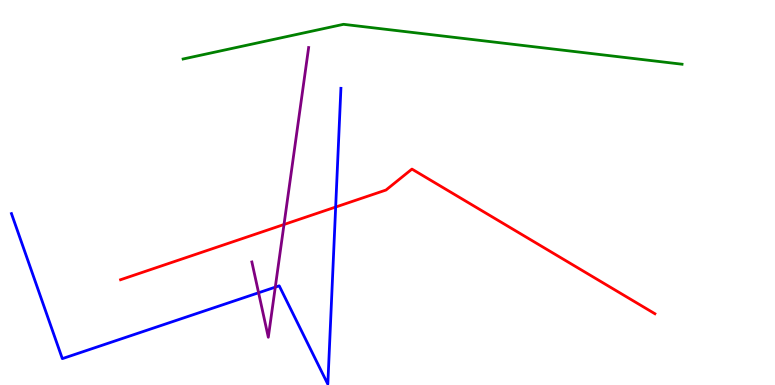[{'lines': ['blue', 'red'], 'intersections': [{'x': 4.33, 'y': 4.62}]}, {'lines': ['green', 'red'], 'intersections': []}, {'lines': ['purple', 'red'], 'intersections': [{'x': 3.66, 'y': 4.17}]}, {'lines': ['blue', 'green'], 'intersections': []}, {'lines': ['blue', 'purple'], 'intersections': [{'x': 3.34, 'y': 2.4}, {'x': 3.55, 'y': 2.54}]}, {'lines': ['green', 'purple'], 'intersections': []}]